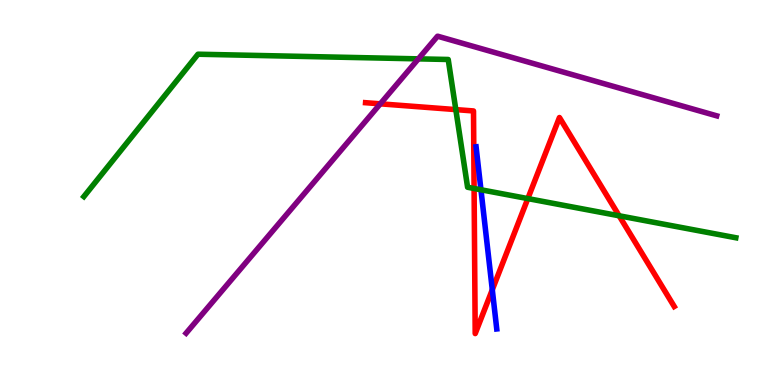[{'lines': ['blue', 'red'], 'intersections': [{'x': 6.35, 'y': 2.47}]}, {'lines': ['green', 'red'], 'intersections': [{'x': 5.88, 'y': 7.15}, {'x': 6.12, 'y': 5.1}, {'x': 6.81, 'y': 4.84}, {'x': 7.99, 'y': 4.4}]}, {'lines': ['purple', 'red'], 'intersections': [{'x': 4.91, 'y': 7.3}]}, {'lines': ['blue', 'green'], 'intersections': [{'x': 6.21, 'y': 5.07}]}, {'lines': ['blue', 'purple'], 'intersections': []}, {'lines': ['green', 'purple'], 'intersections': [{'x': 5.4, 'y': 8.47}]}]